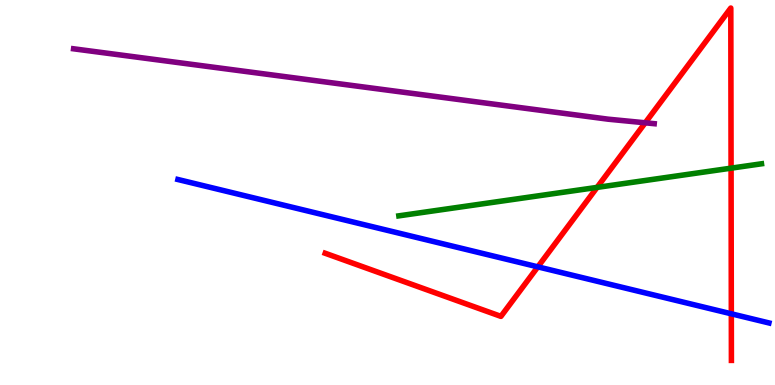[{'lines': ['blue', 'red'], 'intersections': [{'x': 6.94, 'y': 3.07}, {'x': 9.44, 'y': 1.85}]}, {'lines': ['green', 'red'], 'intersections': [{'x': 7.7, 'y': 5.13}, {'x': 9.43, 'y': 5.63}]}, {'lines': ['purple', 'red'], 'intersections': [{'x': 8.33, 'y': 6.81}]}, {'lines': ['blue', 'green'], 'intersections': []}, {'lines': ['blue', 'purple'], 'intersections': []}, {'lines': ['green', 'purple'], 'intersections': []}]